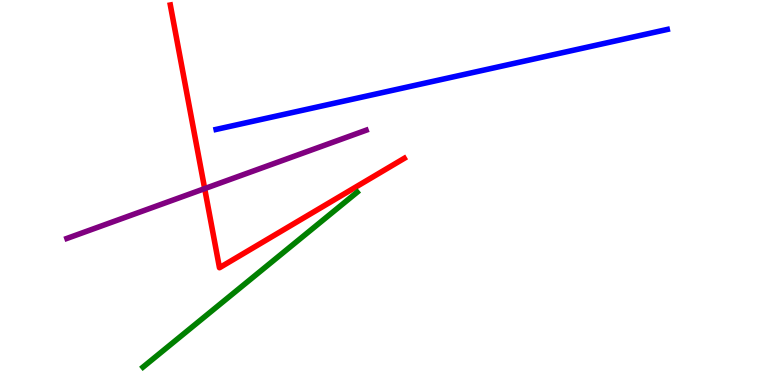[{'lines': ['blue', 'red'], 'intersections': []}, {'lines': ['green', 'red'], 'intersections': []}, {'lines': ['purple', 'red'], 'intersections': [{'x': 2.64, 'y': 5.1}]}, {'lines': ['blue', 'green'], 'intersections': []}, {'lines': ['blue', 'purple'], 'intersections': []}, {'lines': ['green', 'purple'], 'intersections': []}]